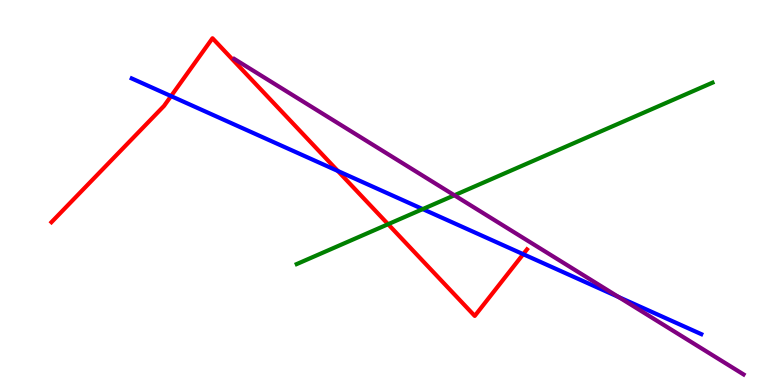[{'lines': ['blue', 'red'], 'intersections': [{'x': 2.21, 'y': 7.5}, {'x': 4.36, 'y': 5.56}, {'x': 6.75, 'y': 3.4}]}, {'lines': ['green', 'red'], 'intersections': [{'x': 5.01, 'y': 4.18}]}, {'lines': ['purple', 'red'], 'intersections': []}, {'lines': ['blue', 'green'], 'intersections': [{'x': 5.45, 'y': 4.57}]}, {'lines': ['blue', 'purple'], 'intersections': [{'x': 7.98, 'y': 2.29}]}, {'lines': ['green', 'purple'], 'intersections': [{'x': 5.86, 'y': 4.93}]}]